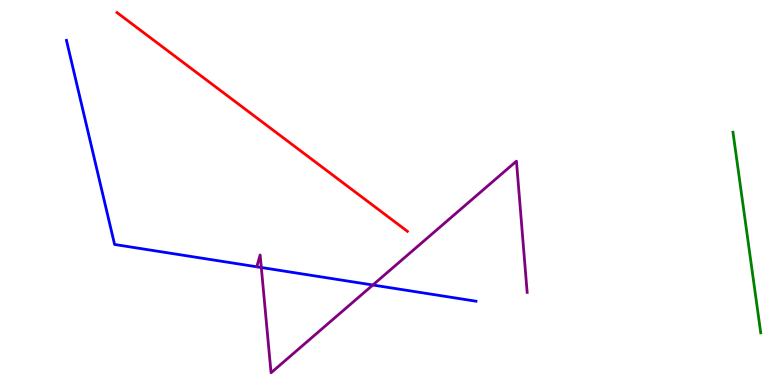[{'lines': ['blue', 'red'], 'intersections': []}, {'lines': ['green', 'red'], 'intersections': []}, {'lines': ['purple', 'red'], 'intersections': []}, {'lines': ['blue', 'green'], 'intersections': []}, {'lines': ['blue', 'purple'], 'intersections': [{'x': 3.37, 'y': 3.05}, {'x': 4.81, 'y': 2.6}]}, {'lines': ['green', 'purple'], 'intersections': []}]